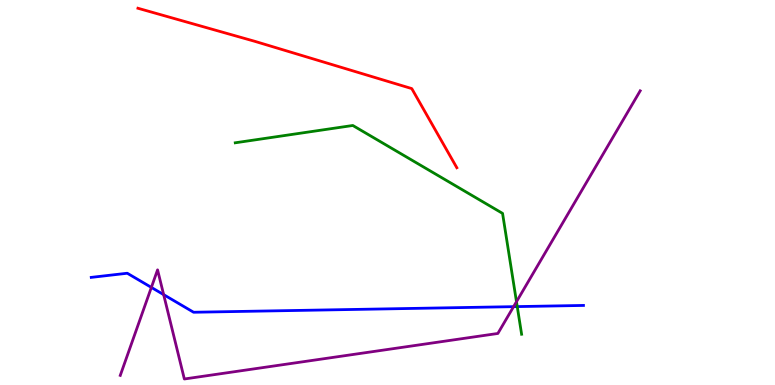[{'lines': ['blue', 'red'], 'intersections': []}, {'lines': ['green', 'red'], 'intersections': []}, {'lines': ['purple', 'red'], 'intersections': []}, {'lines': ['blue', 'green'], 'intersections': [{'x': 6.67, 'y': 2.04}]}, {'lines': ['blue', 'purple'], 'intersections': [{'x': 1.95, 'y': 2.53}, {'x': 2.11, 'y': 2.35}, {'x': 6.63, 'y': 2.03}]}, {'lines': ['green', 'purple'], 'intersections': [{'x': 6.66, 'y': 2.16}]}]